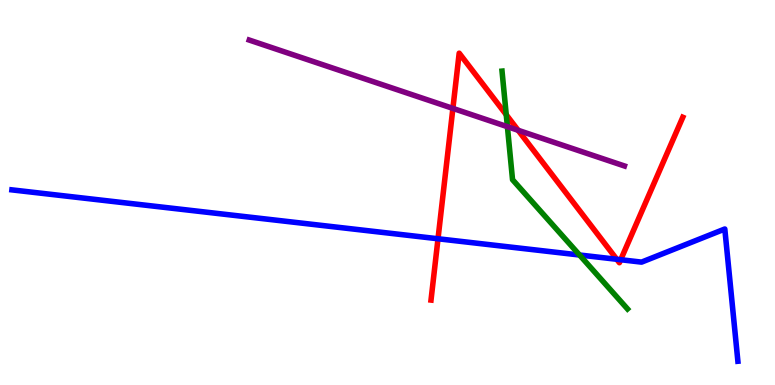[{'lines': ['blue', 'red'], 'intersections': [{'x': 5.65, 'y': 3.8}, {'x': 7.96, 'y': 3.27}, {'x': 8.01, 'y': 3.25}]}, {'lines': ['green', 'red'], 'intersections': [{'x': 6.53, 'y': 7.02}]}, {'lines': ['purple', 'red'], 'intersections': [{'x': 5.84, 'y': 7.18}, {'x': 6.69, 'y': 6.62}]}, {'lines': ['blue', 'green'], 'intersections': [{'x': 7.48, 'y': 3.38}]}, {'lines': ['blue', 'purple'], 'intersections': []}, {'lines': ['green', 'purple'], 'intersections': [{'x': 6.55, 'y': 6.71}]}]